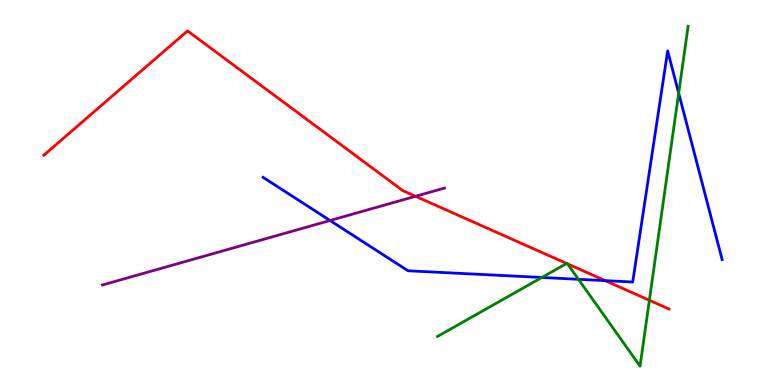[{'lines': ['blue', 'red'], 'intersections': [{'x': 7.81, 'y': 2.71}]}, {'lines': ['green', 'red'], 'intersections': [{'x': 7.31, 'y': 3.16}, {'x': 7.32, 'y': 3.15}, {'x': 8.38, 'y': 2.2}]}, {'lines': ['purple', 'red'], 'intersections': [{'x': 5.36, 'y': 4.9}]}, {'lines': ['blue', 'green'], 'intersections': [{'x': 6.99, 'y': 2.79}, {'x': 7.46, 'y': 2.75}, {'x': 8.76, 'y': 7.58}]}, {'lines': ['blue', 'purple'], 'intersections': [{'x': 4.26, 'y': 4.27}]}, {'lines': ['green', 'purple'], 'intersections': []}]